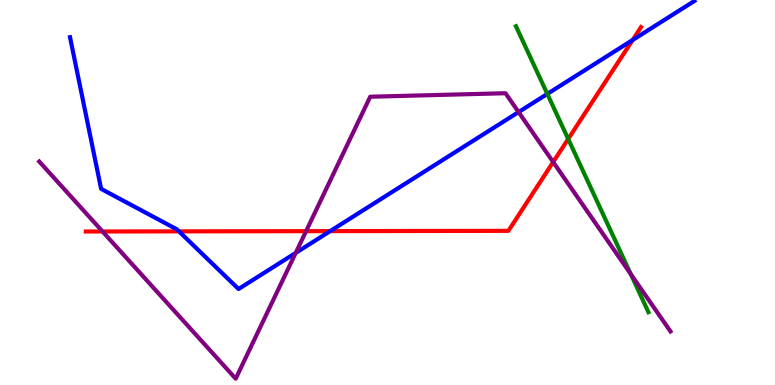[{'lines': ['blue', 'red'], 'intersections': [{'x': 2.31, 'y': 3.99}, {'x': 4.26, 'y': 4.0}, {'x': 8.16, 'y': 8.96}]}, {'lines': ['green', 'red'], 'intersections': [{'x': 7.33, 'y': 6.39}]}, {'lines': ['purple', 'red'], 'intersections': [{'x': 1.32, 'y': 3.99}, {'x': 3.95, 'y': 4.0}, {'x': 7.14, 'y': 5.79}]}, {'lines': ['blue', 'green'], 'intersections': [{'x': 7.06, 'y': 7.56}]}, {'lines': ['blue', 'purple'], 'intersections': [{'x': 3.82, 'y': 3.43}, {'x': 6.69, 'y': 7.09}]}, {'lines': ['green', 'purple'], 'intersections': [{'x': 8.14, 'y': 2.88}]}]